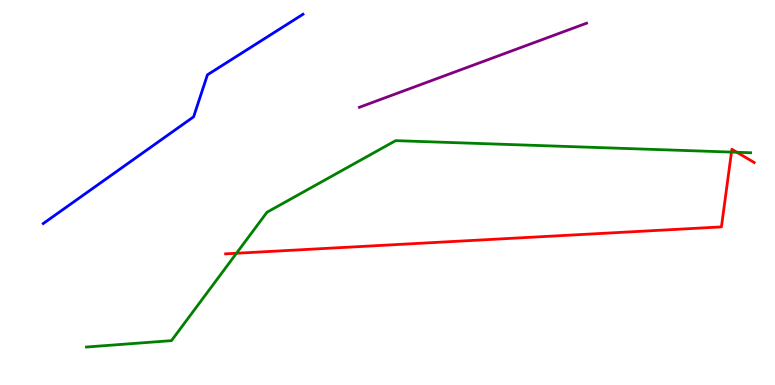[{'lines': ['blue', 'red'], 'intersections': []}, {'lines': ['green', 'red'], 'intersections': [{'x': 3.05, 'y': 3.42}, {'x': 9.44, 'y': 6.05}, {'x': 9.51, 'y': 6.04}]}, {'lines': ['purple', 'red'], 'intersections': []}, {'lines': ['blue', 'green'], 'intersections': []}, {'lines': ['blue', 'purple'], 'intersections': []}, {'lines': ['green', 'purple'], 'intersections': []}]